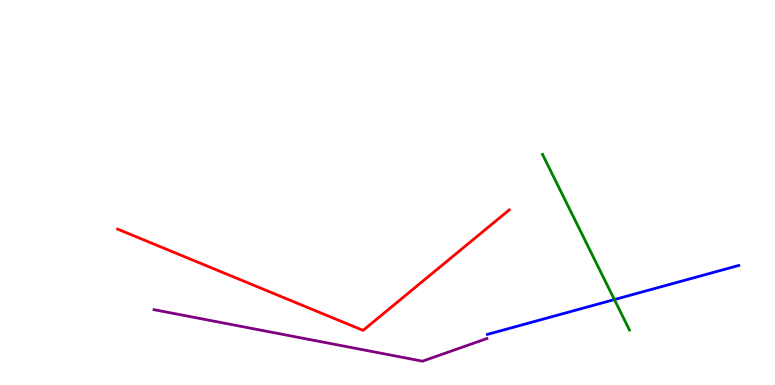[{'lines': ['blue', 'red'], 'intersections': []}, {'lines': ['green', 'red'], 'intersections': []}, {'lines': ['purple', 'red'], 'intersections': []}, {'lines': ['blue', 'green'], 'intersections': [{'x': 7.93, 'y': 2.22}]}, {'lines': ['blue', 'purple'], 'intersections': []}, {'lines': ['green', 'purple'], 'intersections': []}]